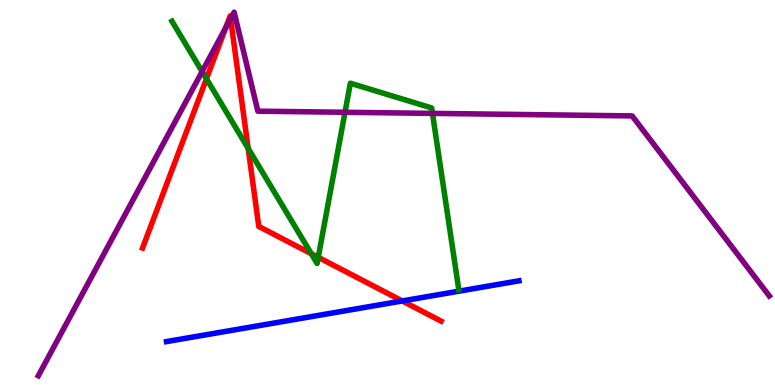[{'lines': ['blue', 'red'], 'intersections': [{'x': 5.19, 'y': 2.18}]}, {'lines': ['green', 'red'], 'intersections': [{'x': 2.66, 'y': 7.95}, {'x': 3.2, 'y': 6.15}, {'x': 4.02, 'y': 3.41}, {'x': 4.11, 'y': 3.32}]}, {'lines': ['purple', 'red'], 'intersections': [{'x': 2.91, 'y': 9.28}, {'x': 2.98, 'y': 9.51}]}, {'lines': ['blue', 'green'], 'intersections': []}, {'lines': ['blue', 'purple'], 'intersections': []}, {'lines': ['green', 'purple'], 'intersections': [{'x': 2.61, 'y': 8.14}, {'x': 4.45, 'y': 7.08}, {'x': 5.58, 'y': 7.05}]}]